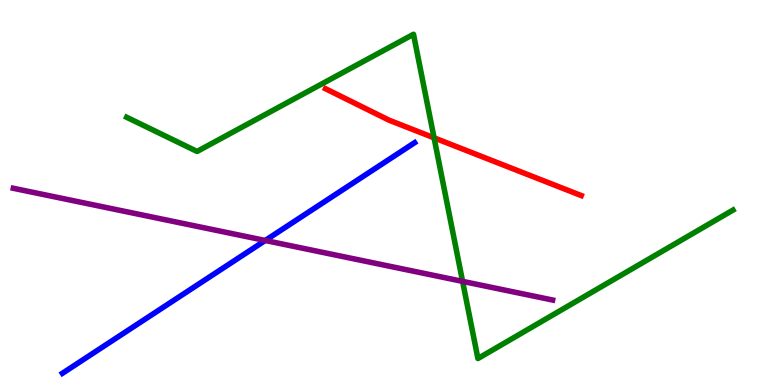[{'lines': ['blue', 'red'], 'intersections': []}, {'lines': ['green', 'red'], 'intersections': [{'x': 5.6, 'y': 6.42}]}, {'lines': ['purple', 'red'], 'intersections': []}, {'lines': ['blue', 'green'], 'intersections': []}, {'lines': ['blue', 'purple'], 'intersections': [{'x': 3.42, 'y': 3.75}]}, {'lines': ['green', 'purple'], 'intersections': [{'x': 5.97, 'y': 2.69}]}]